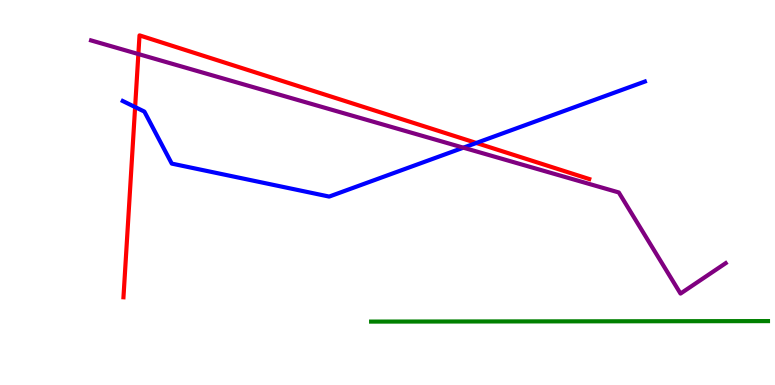[{'lines': ['blue', 'red'], 'intersections': [{'x': 1.74, 'y': 7.22}, {'x': 6.15, 'y': 6.29}]}, {'lines': ['green', 'red'], 'intersections': []}, {'lines': ['purple', 'red'], 'intersections': [{'x': 1.79, 'y': 8.6}]}, {'lines': ['blue', 'green'], 'intersections': []}, {'lines': ['blue', 'purple'], 'intersections': [{'x': 5.98, 'y': 6.16}]}, {'lines': ['green', 'purple'], 'intersections': []}]